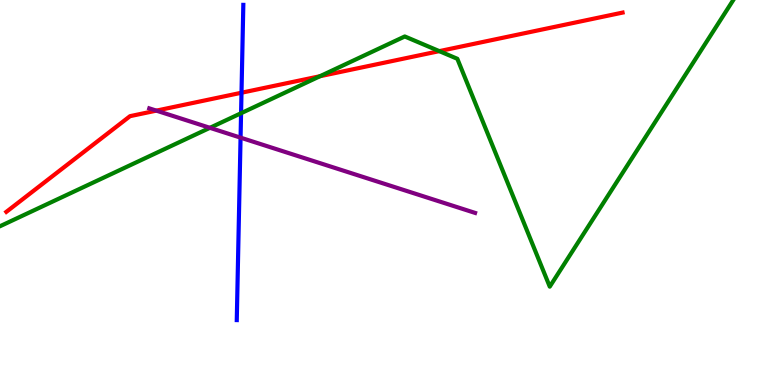[{'lines': ['blue', 'red'], 'intersections': [{'x': 3.12, 'y': 7.59}]}, {'lines': ['green', 'red'], 'intersections': [{'x': 4.13, 'y': 8.02}, {'x': 5.67, 'y': 8.67}]}, {'lines': ['purple', 'red'], 'intersections': [{'x': 2.02, 'y': 7.13}]}, {'lines': ['blue', 'green'], 'intersections': [{'x': 3.11, 'y': 7.06}]}, {'lines': ['blue', 'purple'], 'intersections': [{'x': 3.1, 'y': 6.42}]}, {'lines': ['green', 'purple'], 'intersections': [{'x': 2.71, 'y': 6.68}]}]